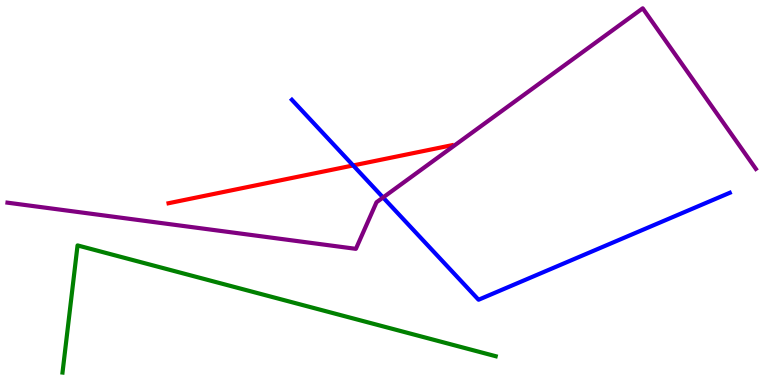[{'lines': ['blue', 'red'], 'intersections': [{'x': 4.56, 'y': 5.7}]}, {'lines': ['green', 'red'], 'intersections': []}, {'lines': ['purple', 'red'], 'intersections': []}, {'lines': ['blue', 'green'], 'intersections': []}, {'lines': ['blue', 'purple'], 'intersections': [{'x': 4.94, 'y': 4.87}]}, {'lines': ['green', 'purple'], 'intersections': []}]